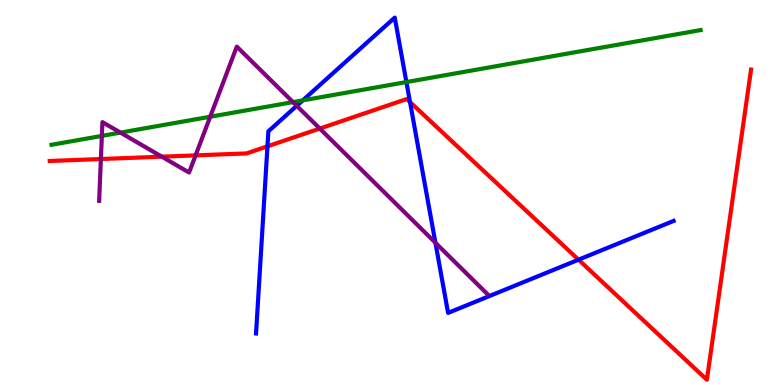[{'lines': ['blue', 'red'], 'intersections': [{'x': 3.45, 'y': 6.2}, {'x': 5.29, 'y': 7.35}, {'x': 7.46, 'y': 3.25}]}, {'lines': ['green', 'red'], 'intersections': []}, {'lines': ['purple', 'red'], 'intersections': [{'x': 1.3, 'y': 5.87}, {'x': 2.09, 'y': 5.93}, {'x': 2.52, 'y': 5.96}, {'x': 4.13, 'y': 6.66}]}, {'lines': ['blue', 'green'], 'intersections': [{'x': 3.91, 'y': 7.39}, {'x': 5.24, 'y': 7.87}]}, {'lines': ['blue', 'purple'], 'intersections': [{'x': 3.83, 'y': 7.25}, {'x': 5.62, 'y': 3.69}]}, {'lines': ['green', 'purple'], 'intersections': [{'x': 1.31, 'y': 6.47}, {'x': 1.55, 'y': 6.56}, {'x': 2.71, 'y': 6.97}, {'x': 3.78, 'y': 7.35}]}]